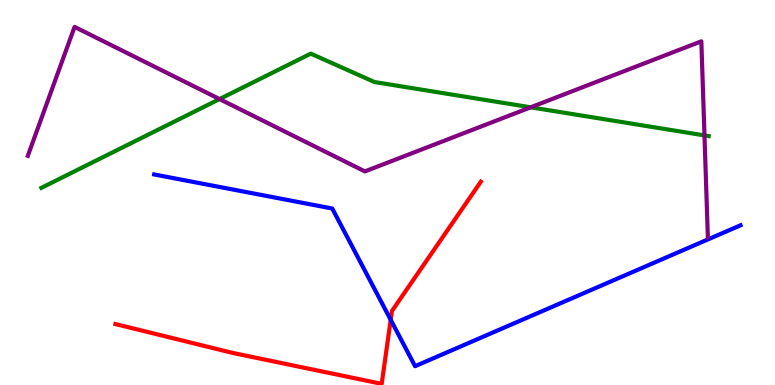[{'lines': ['blue', 'red'], 'intersections': [{'x': 5.04, 'y': 1.69}]}, {'lines': ['green', 'red'], 'intersections': []}, {'lines': ['purple', 'red'], 'intersections': []}, {'lines': ['blue', 'green'], 'intersections': []}, {'lines': ['blue', 'purple'], 'intersections': []}, {'lines': ['green', 'purple'], 'intersections': [{'x': 2.83, 'y': 7.43}, {'x': 6.85, 'y': 7.21}, {'x': 9.09, 'y': 6.48}]}]